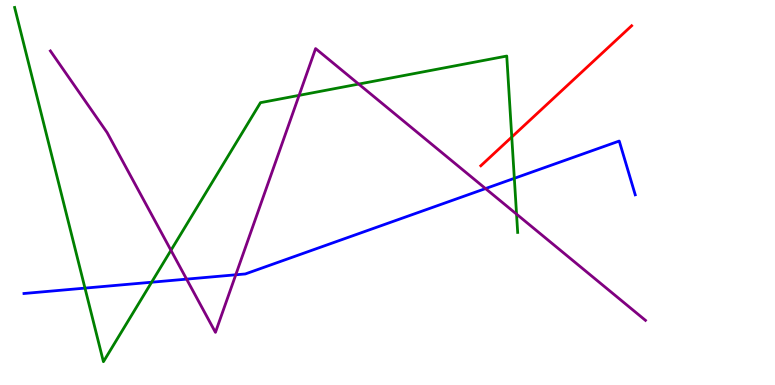[{'lines': ['blue', 'red'], 'intersections': []}, {'lines': ['green', 'red'], 'intersections': [{'x': 6.6, 'y': 6.44}]}, {'lines': ['purple', 'red'], 'intersections': []}, {'lines': ['blue', 'green'], 'intersections': [{'x': 1.1, 'y': 2.52}, {'x': 1.96, 'y': 2.67}, {'x': 6.64, 'y': 5.37}]}, {'lines': ['blue', 'purple'], 'intersections': [{'x': 2.41, 'y': 2.75}, {'x': 3.04, 'y': 2.86}, {'x': 6.26, 'y': 5.1}]}, {'lines': ['green', 'purple'], 'intersections': [{'x': 2.21, 'y': 3.5}, {'x': 3.86, 'y': 7.52}, {'x': 4.63, 'y': 7.82}, {'x': 6.67, 'y': 4.44}]}]